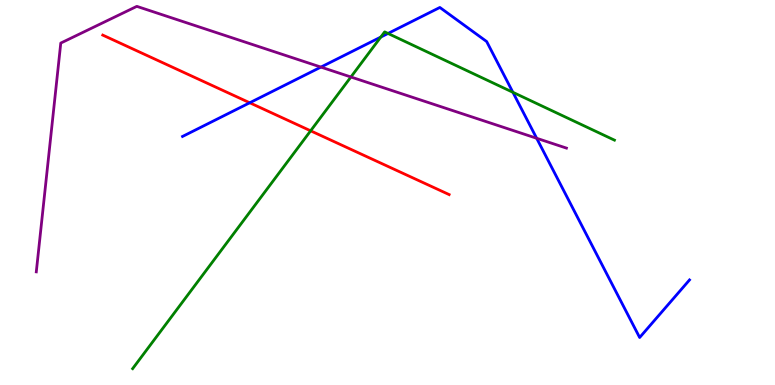[{'lines': ['blue', 'red'], 'intersections': [{'x': 3.22, 'y': 7.33}]}, {'lines': ['green', 'red'], 'intersections': [{'x': 4.01, 'y': 6.6}]}, {'lines': ['purple', 'red'], 'intersections': []}, {'lines': ['blue', 'green'], 'intersections': [{'x': 4.91, 'y': 9.04}, {'x': 5.01, 'y': 9.13}, {'x': 6.62, 'y': 7.6}]}, {'lines': ['blue', 'purple'], 'intersections': [{'x': 4.14, 'y': 8.26}, {'x': 6.92, 'y': 6.41}]}, {'lines': ['green', 'purple'], 'intersections': [{'x': 4.53, 'y': 8.0}]}]